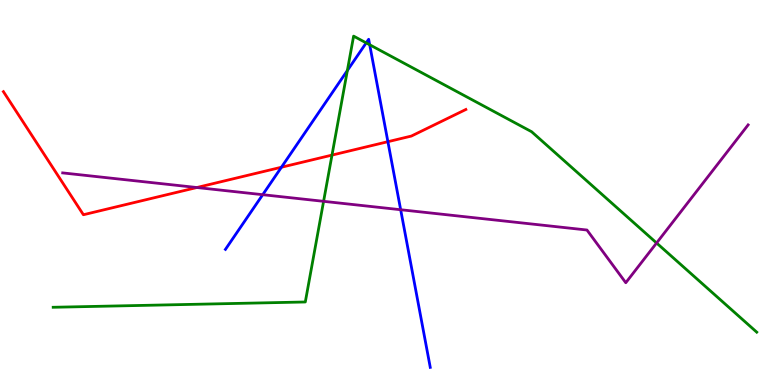[{'lines': ['blue', 'red'], 'intersections': [{'x': 3.63, 'y': 5.66}, {'x': 5.01, 'y': 6.32}]}, {'lines': ['green', 'red'], 'intersections': [{'x': 4.28, 'y': 5.97}]}, {'lines': ['purple', 'red'], 'intersections': [{'x': 2.54, 'y': 5.13}]}, {'lines': ['blue', 'green'], 'intersections': [{'x': 4.48, 'y': 8.17}, {'x': 4.73, 'y': 8.89}, {'x': 4.77, 'y': 8.84}]}, {'lines': ['blue', 'purple'], 'intersections': [{'x': 3.39, 'y': 4.94}, {'x': 5.17, 'y': 4.55}]}, {'lines': ['green', 'purple'], 'intersections': [{'x': 4.18, 'y': 4.77}, {'x': 8.47, 'y': 3.69}]}]